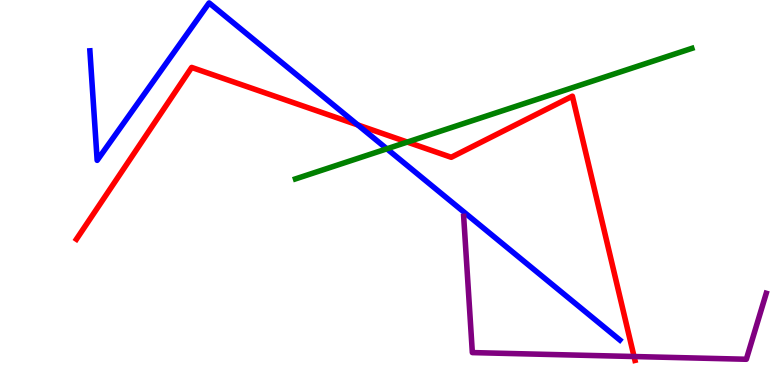[{'lines': ['blue', 'red'], 'intersections': [{'x': 4.62, 'y': 6.75}]}, {'lines': ['green', 'red'], 'intersections': [{'x': 5.26, 'y': 6.31}]}, {'lines': ['purple', 'red'], 'intersections': [{'x': 8.18, 'y': 0.74}]}, {'lines': ['blue', 'green'], 'intersections': [{'x': 4.99, 'y': 6.13}]}, {'lines': ['blue', 'purple'], 'intersections': []}, {'lines': ['green', 'purple'], 'intersections': []}]